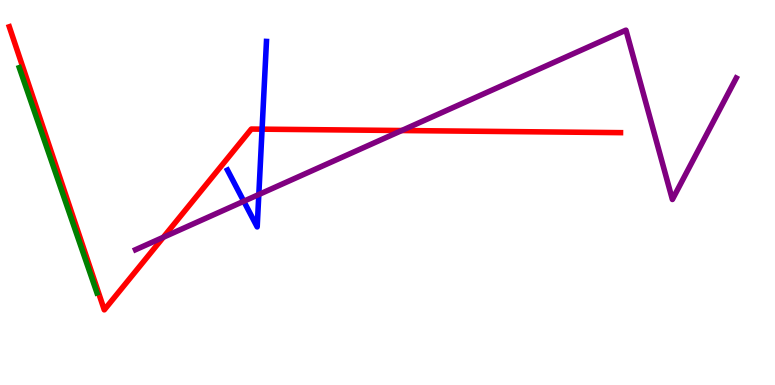[{'lines': ['blue', 'red'], 'intersections': [{'x': 3.38, 'y': 6.65}]}, {'lines': ['green', 'red'], 'intersections': []}, {'lines': ['purple', 'red'], 'intersections': [{'x': 2.11, 'y': 3.84}, {'x': 5.18, 'y': 6.61}]}, {'lines': ['blue', 'green'], 'intersections': []}, {'lines': ['blue', 'purple'], 'intersections': [{'x': 3.15, 'y': 4.77}, {'x': 3.34, 'y': 4.95}]}, {'lines': ['green', 'purple'], 'intersections': []}]